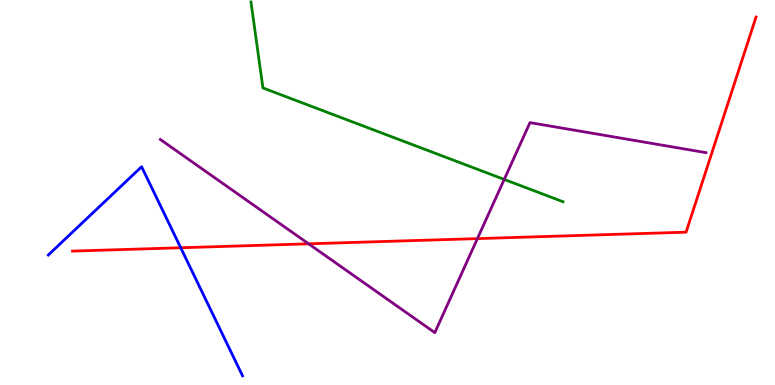[{'lines': ['blue', 'red'], 'intersections': [{'x': 2.33, 'y': 3.56}]}, {'lines': ['green', 'red'], 'intersections': []}, {'lines': ['purple', 'red'], 'intersections': [{'x': 3.98, 'y': 3.67}, {'x': 6.16, 'y': 3.8}]}, {'lines': ['blue', 'green'], 'intersections': []}, {'lines': ['blue', 'purple'], 'intersections': []}, {'lines': ['green', 'purple'], 'intersections': [{'x': 6.51, 'y': 5.34}]}]